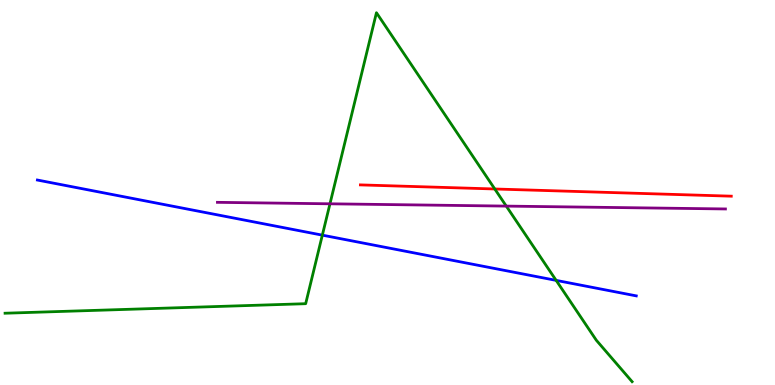[{'lines': ['blue', 'red'], 'intersections': []}, {'lines': ['green', 'red'], 'intersections': [{'x': 6.38, 'y': 5.09}]}, {'lines': ['purple', 'red'], 'intersections': []}, {'lines': ['blue', 'green'], 'intersections': [{'x': 4.16, 'y': 3.89}, {'x': 7.18, 'y': 2.72}]}, {'lines': ['blue', 'purple'], 'intersections': []}, {'lines': ['green', 'purple'], 'intersections': [{'x': 4.26, 'y': 4.71}, {'x': 6.53, 'y': 4.65}]}]